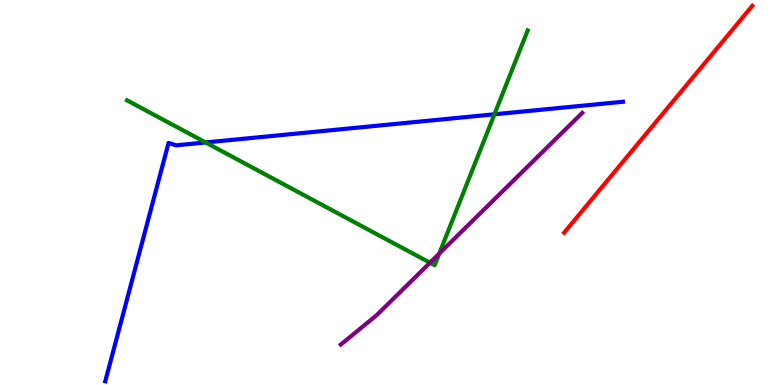[{'lines': ['blue', 'red'], 'intersections': []}, {'lines': ['green', 'red'], 'intersections': []}, {'lines': ['purple', 'red'], 'intersections': []}, {'lines': ['blue', 'green'], 'intersections': [{'x': 2.65, 'y': 6.3}, {'x': 6.38, 'y': 7.03}]}, {'lines': ['blue', 'purple'], 'intersections': []}, {'lines': ['green', 'purple'], 'intersections': [{'x': 5.55, 'y': 3.18}, {'x': 5.67, 'y': 3.41}]}]